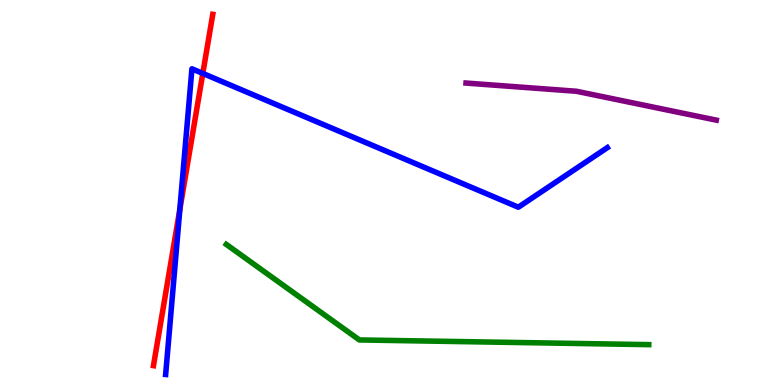[{'lines': ['blue', 'red'], 'intersections': [{'x': 2.32, 'y': 4.56}, {'x': 2.62, 'y': 8.09}]}, {'lines': ['green', 'red'], 'intersections': []}, {'lines': ['purple', 'red'], 'intersections': []}, {'lines': ['blue', 'green'], 'intersections': []}, {'lines': ['blue', 'purple'], 'intersections': []}, {'lines': ['green', 'purple'], 'intersections': []}]